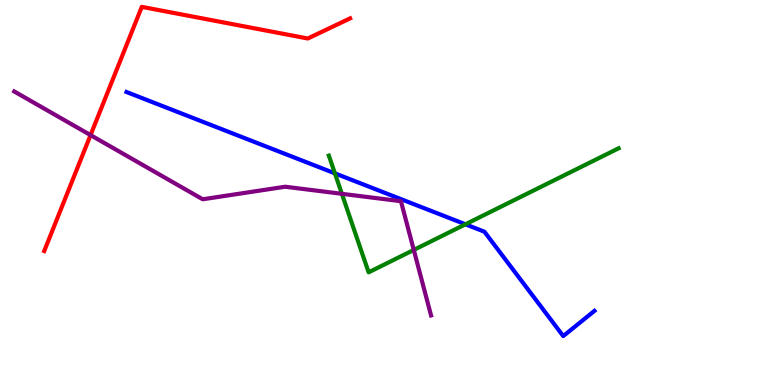[{'lines': ['blue', 'red'], 'intersections': []}, {'lines': ['green', 'red'], 'intersections': []}, {'lines': ['purple', 'red'], 'intersections': [{'x': 1.17, 'y': 6.49}]}, {'lines': ['blue', 'green'], 'intersections': [{'x': 4.32, 'y': 5.5}, {'x': 6.01, 'y': 4.17}]}, {'lines': ['blue', 'purple'], 'intersections': []}, {'lines': ['green', 'purple'], 'intersections': [{'x': 4.41, 'y': 4.97}, {'x': 5.34, 'y': 3.51}]}]